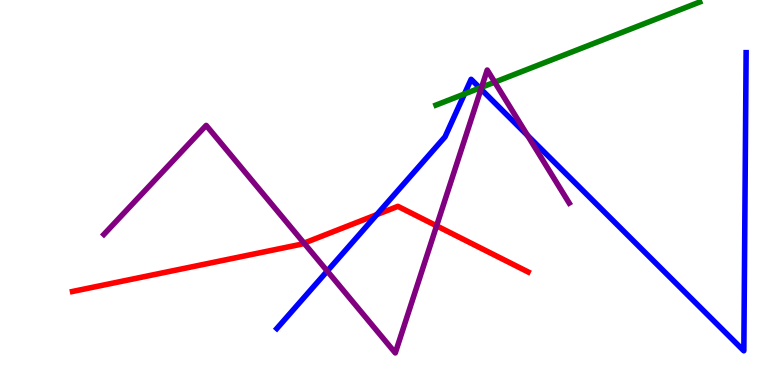[{'lines': ['blue', 'red'], 'intersections': [{'x': 4.86, 'y': 4.43}]}, {'lines': ['green', 'red'], 'intersections': []}, {'lines': ['purple', 'red'], 'intersections': [{'x': 3.92, 'y': 3.69}, {'x': 5.63, 'y': 4.13}]}, {'lines': ['blue', 'green'], 'intersections': [{'x': 5.99, 'y': 7.56}, {'x': 6.19, 'y': 7.72}]}, {'lines': ['blue', 'purple'], 'intersections': [{'x': 4.22, 'y': 2.96}, {'x': 6.21, 'y': 7.68}, {'x': 6.81, 'y': 6.48}]}, {'lines': ['green', 'purple'], 'intersections': [{'x': 6.21, 'y': 7.73}, {'x': 6.38, 'y': 7.87}]}]